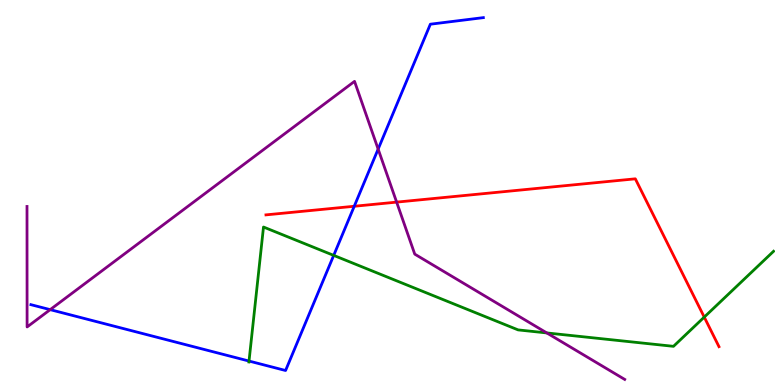[{'lines': ['blue', 'red'], 'intersections': [{'x': 4.57, 'y': 4.64}]}, {'lines': ['green', 'red'], 'intersections': [{'x': 9.09, 'y': 1.76}]}, {'lines': ['purple', 'red'], 'intersections': [{'x': 5.12, 'y': 4.75}]}, {'lines': ['blue', 'green'], 'intersections': [{'x': 3.21, 'y': 0.622}, {'x': 4.31, 'y': 3.37}]}, {'lines': ['blue', 'purple'], 'intersections': [{'x': 0.647, 'y': 1.96}, {'x': 4.88, 'y': 6.13}]}, {'lines': ['green', 'purple'], 'intersections': [{'x': 7.06, 'y': 1.35}]}]